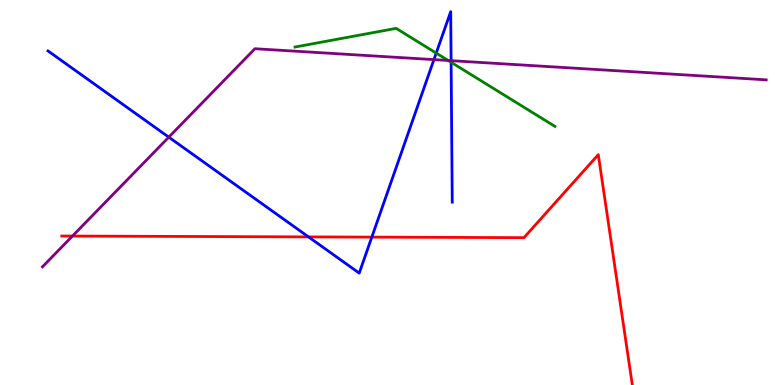[{'lines': ['blue', 'red'], 'intersections': [{'x': 3.98, 'y': 3.85}, {'x': 4.8, 'y': 3.84}]}, {'lines': ['green', 'red'], 'intersections': []}, {'lines': ['purple', 'red'], 'intersections': [{'x': 0.935, 'y': 3.87}]}, {'lines': ['blue', 'green'], 'intersections': [{'x': 5.63, 'y': 8.62}, {'x': 5.82, 'y': 8.38}]}, {'lines': ['blue', 'purple'], 'intersections': [{'x': 2.18, 'y': 6.44}, {'x': 5.6, 'y': 8.45}, {'x': 5.82, 'y': 8.42}]}, {'lines': ['green', 'purple'], 'intersections': [{'x': 5.78, 'y': 8.43}]}]